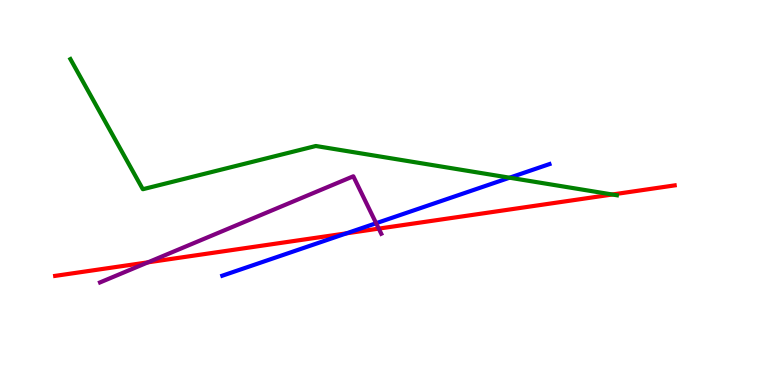[{'lines': ['blue', 'red'], 'intersections': [{'x': 4.47, 'y': 3.94}]}, {'lines': ['green', 'red'], 'intersections': [{'x': 7.9, 'y': 4.95}]}, {'lines': ['purple', 'red'], 'intersections': [{'x': 1.91, 'y': 3.19}, {'x': 4.89, 'y': 4.06}]}, {'lines': ['blue', 'green'], 'intersections': [{'x': 6.58, 'y': 5.38}]}, {'lines': ['blue', 'purple'], 'intersections': [{'x': 4.85, 'y': 4.2}]}, {'lines': ['green', 'purple'], 'intersections': []}]